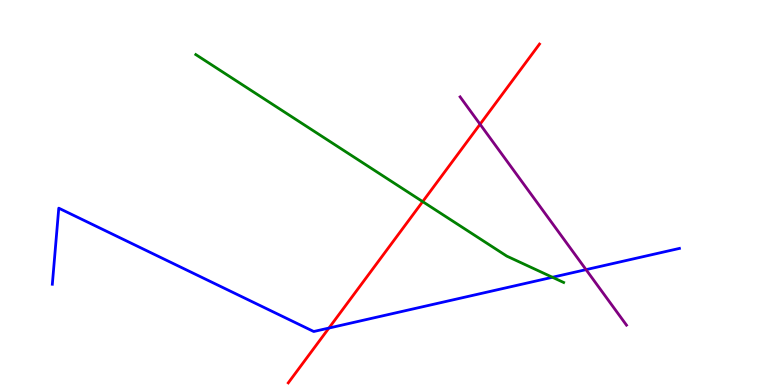[{'lines': ['blue', 'red'], 'intersections': [{'x': 4.24, 'y': 1.48}]}, {'lines': ['green', 'red'], 'intersections': [{'x': 5.45, 'y': 4.76}]}, {'lines': ['purple', 'red'], 'intersections': [{'x': 6.19, 'y': 6.77}]}, {'lines': ['blue', 'green'], 'intersections': [{'x': 7.13, 'y': 2.8}]}, {'lines': ['blue', 'purple'], 'intersections': [{'x': 7.56, 'y': 3.0}]}, {'lines': ['green', 'purple'], 'intersections': []}]